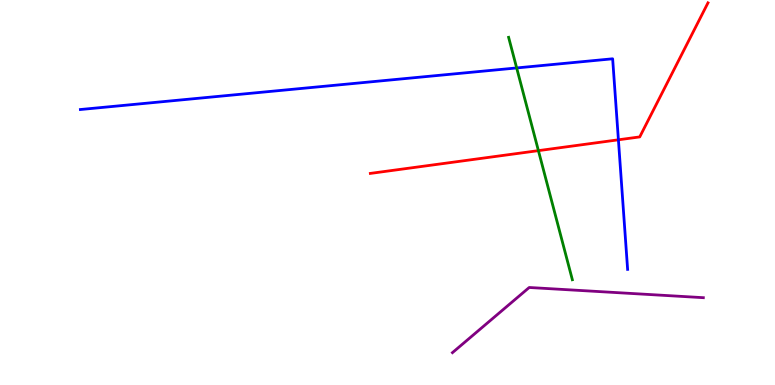[{'lines': ['blue', 'red'], 'intersections': [{'x': 7.98, 'y': 6.37}]}, {'lines': ['green', 'red'], 'intersections': [{'x': 6.95, 'y': 6.09}]}, {'lines': ['purple', 'red'], 'intersections': []}, {'lines': ['blue', 'green'], 'intersections': [{'x': 6.67, 'y': 8.24}]}, {'lines': ['blue', 'purple'], 'intersections': []}, {'lines': ['green', 'purple'], 'intersections': []}]